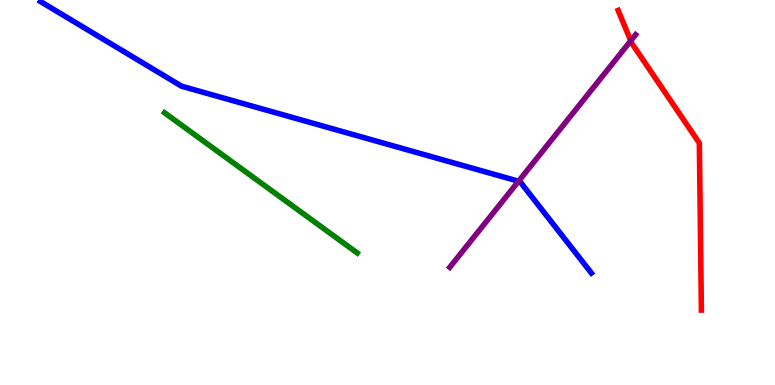[{'lines': ['blue', 'red'], 'intersections': []}, {'lines': ['green', 'red'], 'intersections': []}, {'lines': ['purple', 'red'], 'intersections': [{'x': 8.14, 'y': 8.94}]}, {'lines': ['blue', 'green'], 'intersections': []}, {'lines': ['blue', 'purple'], 'intersections': [{'x': 6.69, 'y': 5.29}]}, {'lines': ['green', 'purple'], 'intersections': []}]